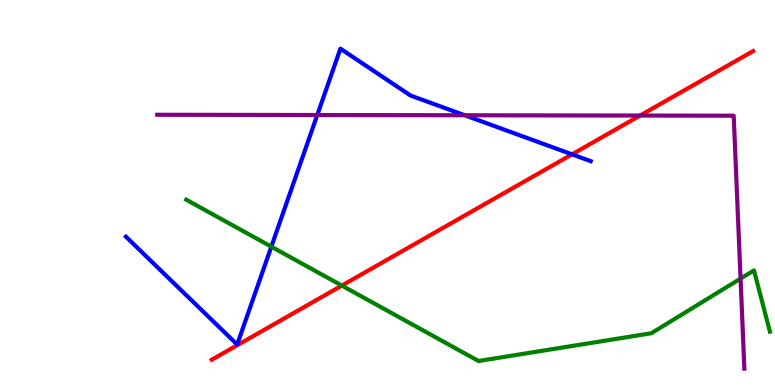[{'lines': ['blue', 'red'], 'intersections': [{'x': 7.38, 'y': 5.99}]}, {'lines': ['green', 'red'], 'intersections': [{'x': 4.41, 'y': 2.58}]}, {'lines': ['purple', 'red'], 'intersections': [{'x': 8.26, 'y': 7.0}]}, {'lines': ['blue', 'green'], 'intersections': [{'x': 3.5, 'y': 3.59}]}, {'lines': ['blue', 'purple'], 'intersections': [{'x': 4.09, 'y': 7.01}, {'x': 6.0, 'y': 7.01}]}, {'lines': ['green', 'purple'], 'intersections': [{'x': 9.56, 'y': 2.76}]}]